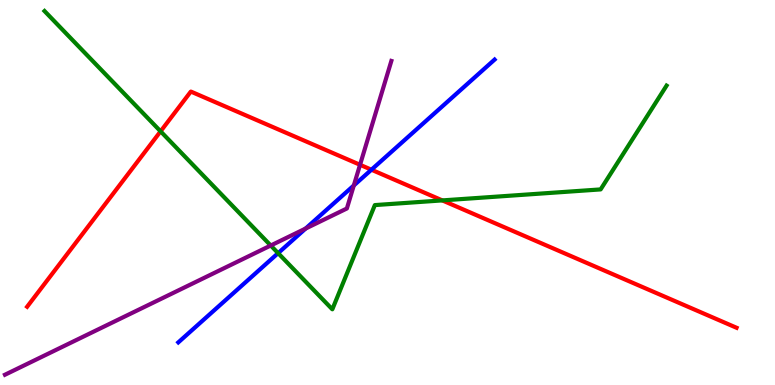[{'lines': ['blue', 'red'], 'intersections': [{'x': 4.79, 'y': 5.59}]}, {'lines': ['green', 'red'], 'intersections': [{'x': 2.07, 'y': 6.59}, {'x': 5.71, 'y': 4.79}]}, {'lines': ['purple', 'red'], 'intersections': [{'x': 4.65, 'y': 5.72}]}, {'lines': ['blue', 'green'], 'intersections': [{'x': 3.59, 'y': 3.42}]}, {'lines': ['blue', 'purple'], 'intersections': [{'x': 3.94, 'y': 4.06}, {'x': 4.57, 'y': 5.18}]}, {'lines': ['green', 'purple'], 'intersections': [{'x': 3.49, 'y': 3.62}]}]